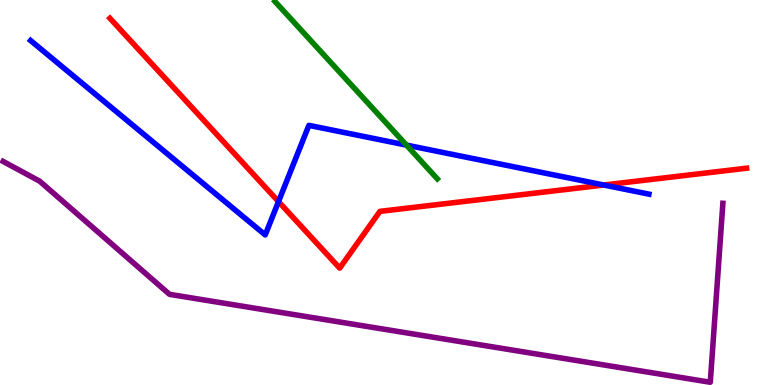[{'lines': ['blue', 'red'], 'intersections': [{'x': 3.59, 'y': 4.76}, {'x': 7.79, 'y': 5.19}]}, {'lines': ['green', 'red'], 'intersections': []}, {'lines': ['purple', 'red'], 'intersections': []}, {'lines': ['blue', 'green'], 'intersections': [{'x': 5.24, 'y': 6.23}]}, {'lines': ['blue', 'purple'], 'intersections': []}, {'lines': ['green', 'purple'], 'intersections': []}]